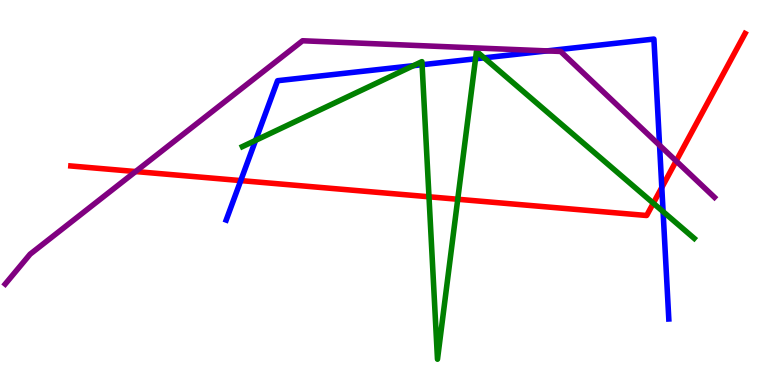[{'lines': ['blue', 'red'], 'intersections': [{'x': 3.11, 'y': 5.31}, {'x': 8.54, 'y': 5.13}]}, {'lines': ['green', 'red'], 'intersections': [{'x': 5.54, 'y': 4.89}, {'x': 5.91, 'y': 4.82}, {'x': 8.43, 'y': 4.72}]}, {'lines': ['purple', 'red'], 'intersections': [{'x': 1.75, 'y': 5.54}, {'x': 8.72, 'y': 5.82}]}, {'lines': ['blue', 'green'], 'intersections': [{'x': 3.3, 'y': 6.35}, {'x': 5.33, 'y': 8.29}, {'x': 5.45, 'y': 8.32}, {'x': 6.14, 'y': 8.47}, {'x': 6.25, 'y': 8.5}, {'x': 8.56, 'y': 4.5}]}, {'lines': ['blue', 'purple'], 'intersections': [{'x': 7.06, 'y': 8.68}, {'x': 8.51, 'y': 6.23}]}, {'lines': ['green', 'purple'], 'intersections': []}]